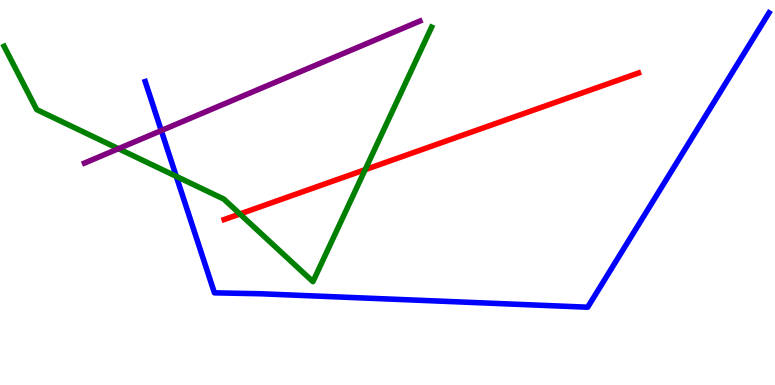[{'lines': ['blue', 'red'], 'intersections': []}, {'lines': ['green', 'red'], 'intersections': [{'x': 3.1, 'y': 4.44}, {'x': 4.71, 'y': 5.59}]}, {'lines': ['purple', 'red'], 'intersections': []}, {'lines': ['blue', 'green'], 'intersections': [{'x': 2.27, 'y': 5.42}]}, {'lines': ['blue', 'purple'], 'intersections': [{'x': 2.08, 'y': 6.61}]}, {'lines': ['green', 'purple'], 'intersections': [{'x': 1.53, 'y': 6.14}]}]